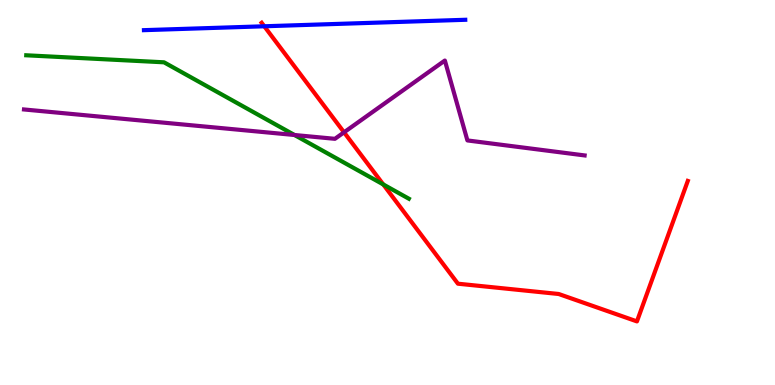[{'lines': ['blue', 'red'], 'intersections': [{'x': 3.41, 'y': 9.32}]}, {'lines': ['green', 'red'], 'intersections': [{'x': 4.95, 'y': 5.21}]}, {'lines': ['purple', 'red'], 'intersections': [{'x': 4.44, 'y': 6.56}]}, {'lines': ['blue', 'green'], 'intersections': []}, {'lines': ['blue', 'purple'], 'intersections': []}, {'lines': ['green', 'purple'], 'intersections': [{'x': 3.8, 'y': 6.49}]}]